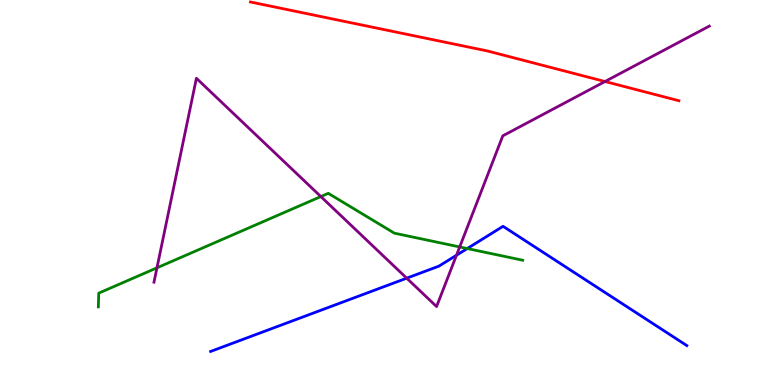[{'lines': ['blue', 'red'], 'intersections': []}, {'lines': ['green', 'red'], 'intersections': []}, {'lines': ['purple', 'red'], 'intersections': [{'x': 7.81, 'y': 7.88}]}, {'lines': ['blue', 'green'], 'intersections': [{'x': 6.03, 'y': 3.54}]}, {'lines': ['blue', 'purple'], 'intersections': [{'x': 5.25, 'y': 2.77}, {'x': 5.89, 'y': 3.37}]}, {'lines': ['green', 'purple'], 'intersections': [{'x': 2.03, 'y': 3.04}, {'x': 4.14, 'y': 4.89}, {'x': 5.93, 'y': 3.59}]}]